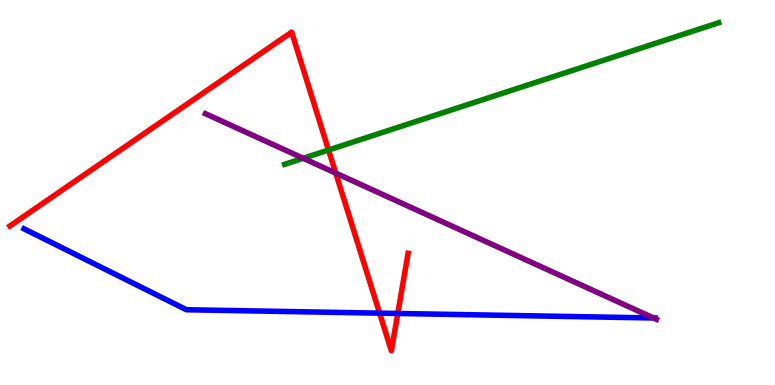[{'lines': ['blue', 'red'], 'intersections': [{'x': 4.9, 'y': 1.87}, {'x': 5.13, 'y': 1.86}]}, {'lines': ['green', 'red'], 'intersections': [{'x': 4.24, 'y': 6.1}]}, {'lines': ['purple', 'red'], 'intersections': [{'x': 4.33, 'y': 5.5}]}, {'lines': ['blue', 'green'], 'intersections': []}, {'lines': ['blue', 'purple'], 'intersections': [{'x': 8.43, 'y': 1.74}]}, {'lines': ['green', 'purple'], 'intersections': [{'x': 3.91, 'y': 5.89}]}]